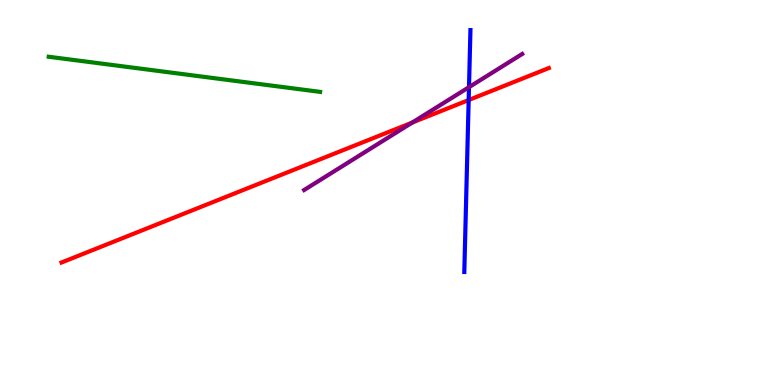[{'lines': ['blue', 'red'], 'intersections': [{'x': 6.05, 'y': 7.4}]}, {'lines': ['green', 'red'], 'intersections': []}, {'lines': ['purple', 'red'], 'intersections': [{'x': 5.32, 'y': 6.82}]}, {'lines': ['blue', 'green'], 'intersections': []}, {'lines': ['blue', 'purple'], 'intersections': [{'x': 6.05, 'y': 7.74}]}, {'lines': ['green', 'purple'], 'intersections': []}]